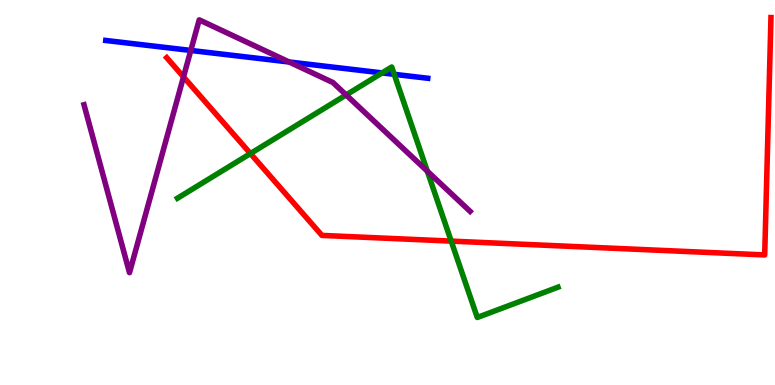[{'lines': ['blue', 'red'], 'intersections': []}, {'lines': ['green', 'red'], 'intersections': [{'x': 3.23, 'y': 6.01}, {'x': 5.82, 'y': 3.74}]}, {'lines': ['purple', 'red'], 'intersections': [{'x': 2.37, 'y': 8.0}]}, {'lines': ['blue', 'green'], 'intersections': [{'x': 4.93, 'y': 8.11}, {'x': 5.09, 'y': 8.07}]}, {'lines': ['blue', 'purple'], 'intersections': [{'x': 2.46, 'y': 8.69}, {'x': 3.73, 'y': 8.39}]}, {'lines': ['green', 'purple'], 'intersections': [{'x': 4.47, 'y': 7.53}, {'x': 5.51, 'y': 5.55}]}]